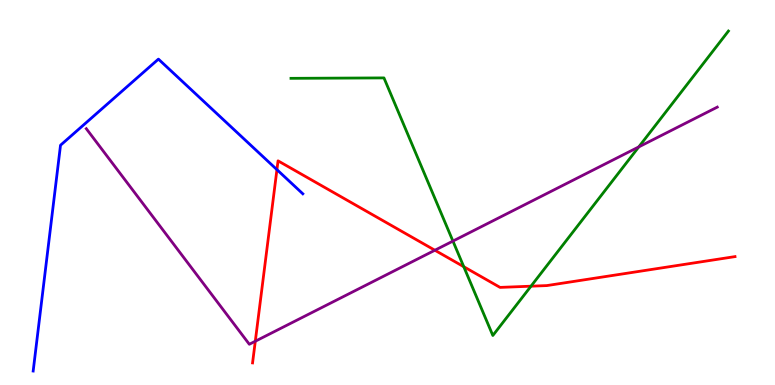[{'lines': ['blue', 'red'], 'intersections': [{'x': 3.57, 'y': 5.59}]}, {'lines': ['green', 'red'], 'intersections': [{'x': 5.98, 'y': 3.07}, {'x': 6.85, 'y': 2.57}]}, {'lines': ['purple', 'red'], 'intersections': [{'x': 3.29, 'y': 1.14}, {'x': 5.61, 'y': 3.5}]}, {'lines': ['blue', 'green'], 'intersections': []}, {'lines': ['blue', 'purple'], 'intersections': []}, {'lines': ['green', 'purple'], 'intersections': [{'x': 5.84, 'y': 3.74}, {'x': 8.24, 'y': 6.18}]}]